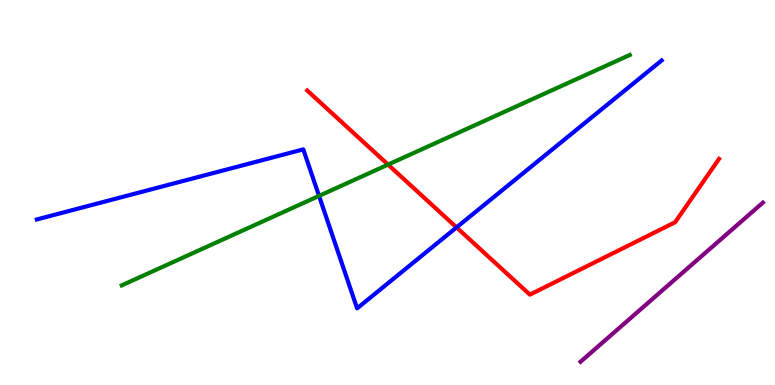[{'lines': ['blue', 'red'], 'intersections': [{'x': 5.89, 'y': 4.09}]}, {'lines': ['green', 'red'], 'intersections': [{'x': 5.01, 'y': 5.72}]}, {'lines': ['purple', 'red'], 'intersections': []}, {'lines': ['blue', 'green'], 'intersections': [{'x': 4.12, 'y': 4.91}]}, {'lines': ['blue', 'purple'], 'intersections': []}, {'lines': ['green', 'purple'], 'intersections': []}]